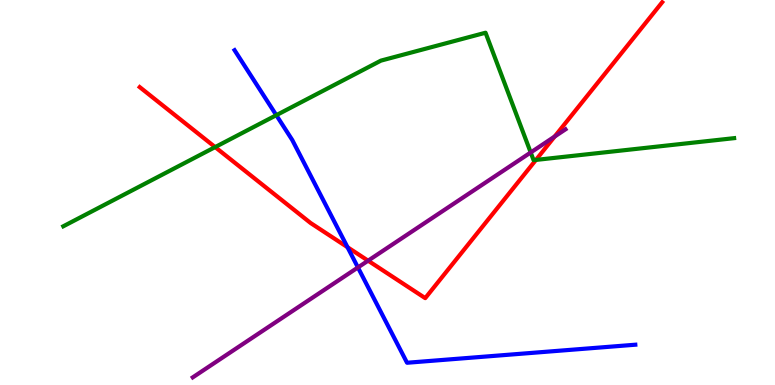[{'lines': ['blue', 'red'], 'intersections': [{'x': 4.48, 'y': 3.58}]}, {'lines': ['green', 'red'], 'intersections': [{'x': 2.78, 'y': 6.18}, {'x': 6.92, 'y': 5.85}]}, {'lines': ['purple', 'red'], 'intersections': [{'x': 4.75, 'y': 3.23}, {'x': 7.16, 'y': 6.45}]}, {'lines': ['blue', 'green'], 'intersections': [{'x': 3.57, 'y': 7.01}]}, {'lines': ['blue', 'purple'], 'intersections': [{'x': 4.62, 'y': 3.05}]}, {'lines': ['green', 'purple'], 'intersections': [{'x': 6.85, 'y': 6.04}]}]